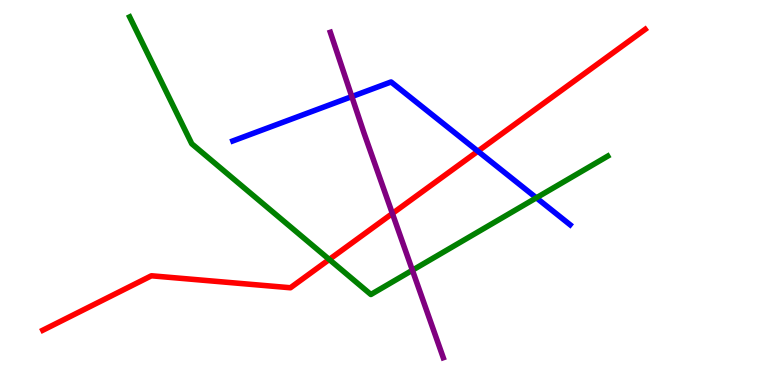[{'lines': ['blue', 'red'], 'intersections': [{'x': 6.17, 'y': 6.07}]}, {'lines': ['green', 'red'], 'intersections': [{'x': 4.25, 'y': 3.26}]}, {'lines': ['purple', 'red'], 'intersections': [{'x': 5.06, 'y': 4.45}]}, {'lines': ['blue', 'green'], 'intersections': [{'x': 6.92, 'y': 4.86}]}, {'lines': ['blue', 'purple'], 'intersections': [{'x': 4.54, 'y': 7.49}]}, {'lines': ['green', 'purple'], 'intersections': [{'x': 5.32, 'y': 2.98}]}]